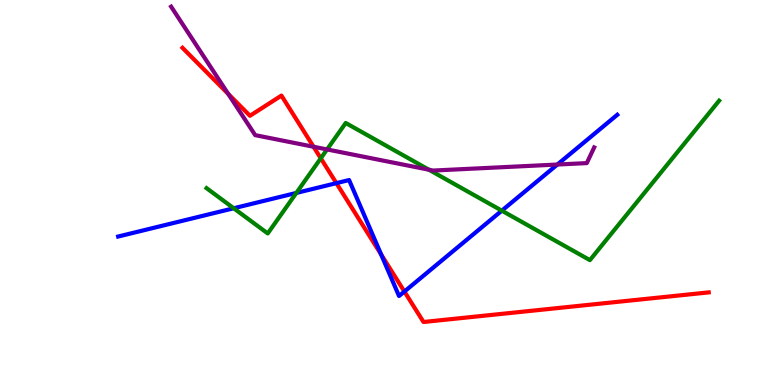[{'lines': ['blue', 'red'], 'intersections': [{'x': 4.34, 'y': 5.24}, {'x': 4.92, 'y': 3.39}, {'x': 5.22, 'y': 2.43}]}, {'lines': ['green', 'red'], 'intersections': [{'x': 4.14, 'y': 5.89}]}, {'lines': ['purple', 'red'], 'intersections': [{'x': 2.94, 'y': 7.56}, {'x': 4.05, 'y': 6.19}]}, {'lines': ['blue', 'green'], 'intersections': [{'x': 3.02, 'y': 4.59}, {'x': 3.82, 'y': 4.99}, {'x': 6.48, 'y': 4.53}]}, {'lines': ['blue', 'purple'], 'intersections': [{'x': 7.19, 'y': 5.73}]}, {'lines': ['green', 'purple'], 'intersections': [{'x': 4.22, 'y': 6.12}, {'x': 5.53, 'y': 5.59}]}]